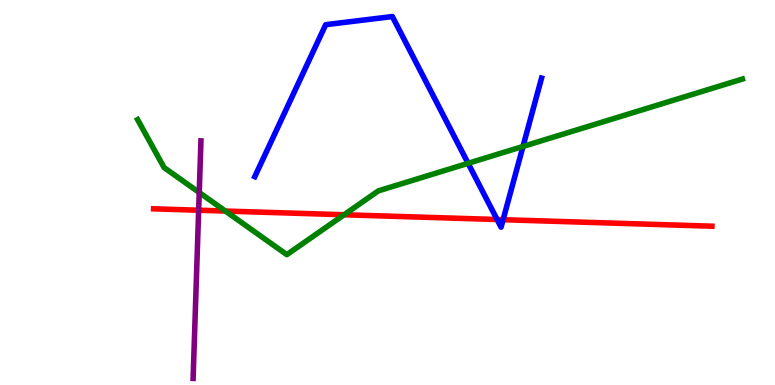[{'lines': ['blue', 'red'], 'intersections': [{'x': 6.41, 'y': 4.3}, {'x': 6.49, 'y': 4.29}]}, {'lines': ['green', 'red'], 'intersections': [{'x': 2.91, 'y': 4.52}, {'x': 4.44, 'y': 4.42}]}, {'lines': ['purple', 'red'], 'intersections': [{'x': 2.56, 'y': 4.54}]}, {'lines': ['blue', 'green'], 'intersections': [{'x': 6.04, 'y': 5.76}, {'x': 6.75, 'y': 6.2}]}, {'lines': ['blue', 'purple'], 'intersections': []}, {'lines': ['green', 'purple'], 'intersections': [{'x': 2.57, 'y': 5.0}]}]